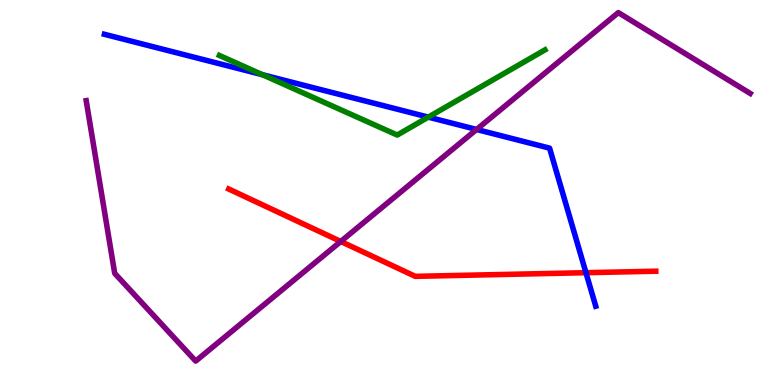[{'lines': ['blue', 'red'], 'intersections': [{'x': 7.56, 'y': 2.92}]}, {'lines': ['green', 'red'], 'intersections': []}, {'lines': ['purple', 'red'], 'intersections': [{'x': 4.4, 'y': 3.73}]}, {'lines': ['blue', 'green'], 'intersections': [{'x': 3.39, 'y': 8.06}, {'x': 5.53, 'y': 6.96}]}, {'lines': ['blue', 'purple'], 'intersections': [{'x': 6.15, 'y': 6.64}]}, {'lines': ['green', 'purple'], 'intersections': []}]